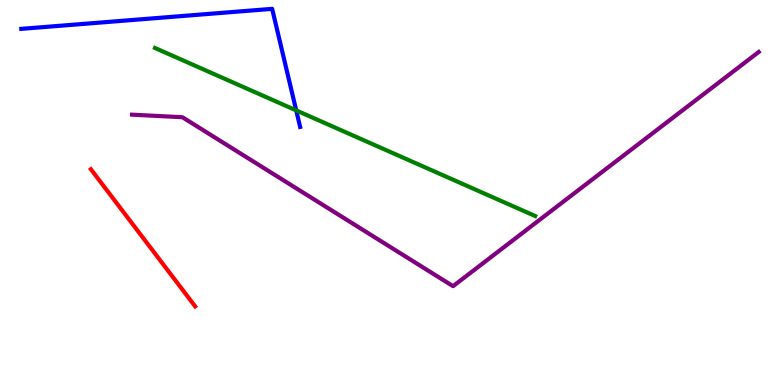[{'lines': ['blue', 'red'], 'intersections': []}, {'lines': ['green', 'red'], 'intersections': []}, {'lines': ['purple', 'red'], 'intersections': []}, {'lines': ['blue', 'green'], 'intersections': [{'x': 3.82, 'y': 7.13}]}, {'lines': ['blue', 'purple'], 'intersections': []}, {'lines': ['green', 'purple'], 'intersections': []}]